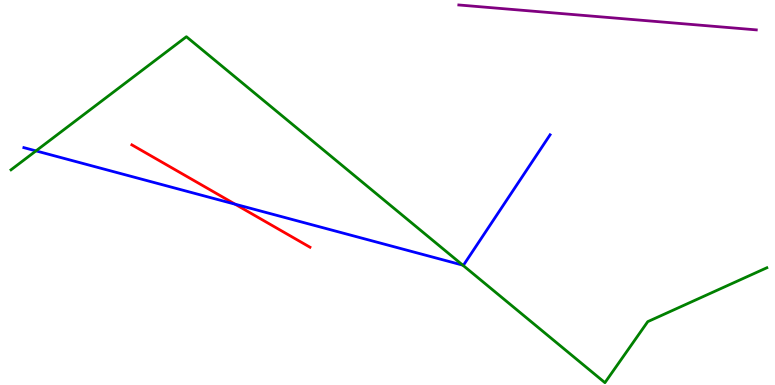[{'lines': ['blue', 'red'], 'intersections': [{'x': 3.03, 'y': 4.7}]}, {'lines': ['green', 'red'], 'intersections': []}, {'lines': ['purple', 'red'], 'intersections': []}, {'lines': ['blue', 'green'], 'intersections': [{'x': 0.464, 'y': 6.08}, {'x': 5.97, 'y': 3.11}]}, {'lines': ['blue', 'purple'], 'intersections': []}, {'lines': ['green', 'purple'], 'intersections': []}]